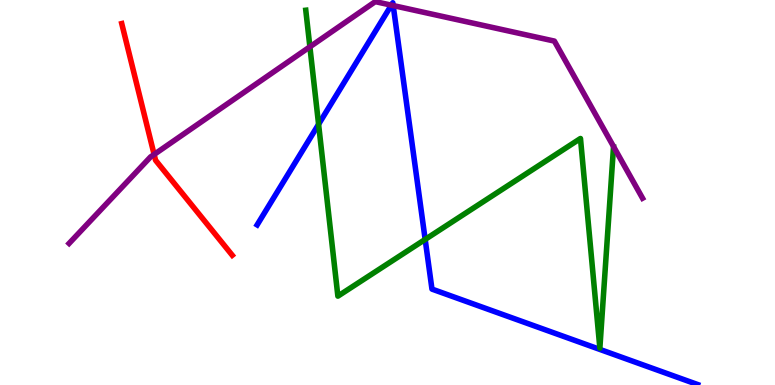[{'lines': ['blue', 'red'], 'intersections': []}, {'lines': ['green', 'red'], 'intersections': []}, {'lines': ['purple', 'red'], 'intersections': [{'x': 1.99, 'y': 5.99}]}, {'lines': ['blue', 'green'], 'intersections': [{'x': 4.11, 'y': 6.77}, {'x': 5.49, 'y': 3.78}]}, {'lines': ['blue', 'purple'], 'intersections': [{'x': 5.05, 'y': 9.87}, {'x': 5.07, 'y': 9.86}]}, {'lines': ['green', 'purple'], 'intersections': [{'x': 4.0, 'y': 8.78}]}]